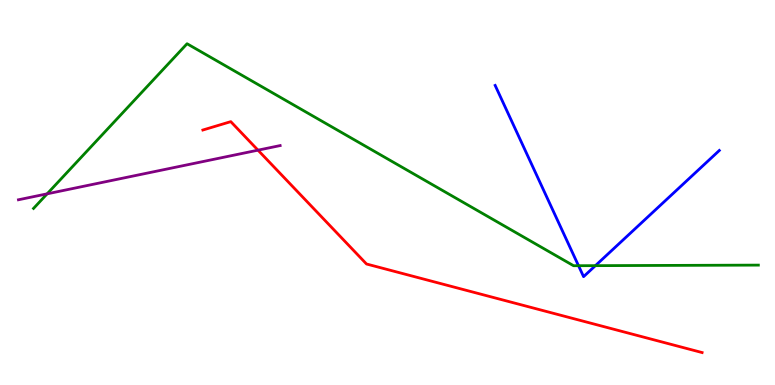[{'lines': ['blue', 'red'], 'intersections': []}, {'lines': ['green', 'red'], 'intersections': []}, {'lines': ['purple', 'red'], 'intersections': [{'x': 3.33, 'y': 6.1}]}, {'lines': ['blue', 'green'], 'intersections': [{'x': 7.46, 'y': 3.1}, {'x': 7.68, 'y': 3.1}]}, {'lines': ['blue', 'purple'], 'intersections': []}, {'lines': ['green', 'purple'], 'intersections': [{'x': 0.608, 'y': 4.97}]}]